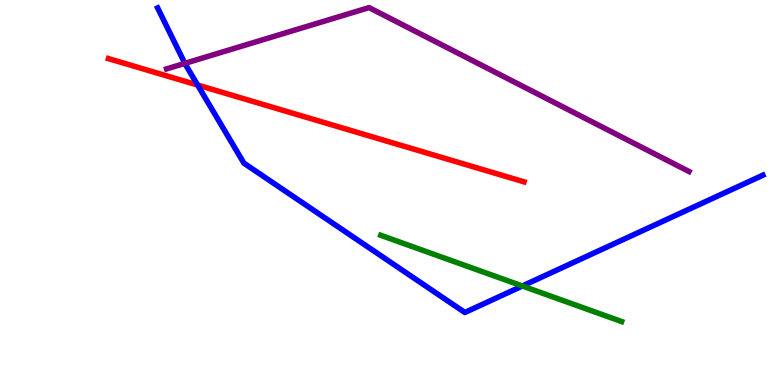[{'lines': ['blue', 'red'], 'intersections': [{'x': 2.55, 'y': 7.79}]}, {'lines': ['green', 'red'], 'intersections': []}, {'lines': ['purple', 'red'], 'intersections': []}, {'lines': ['blue', 'green'], 'intersections': [{'x': 6.74, 'y': 2.57}]}, {'lines': ['blue', 'purple'], 'intersections': [{'x': 2.39, 'y': 8.35}]}, {'lines': ['green', 'purple'], 'intersections': []}]